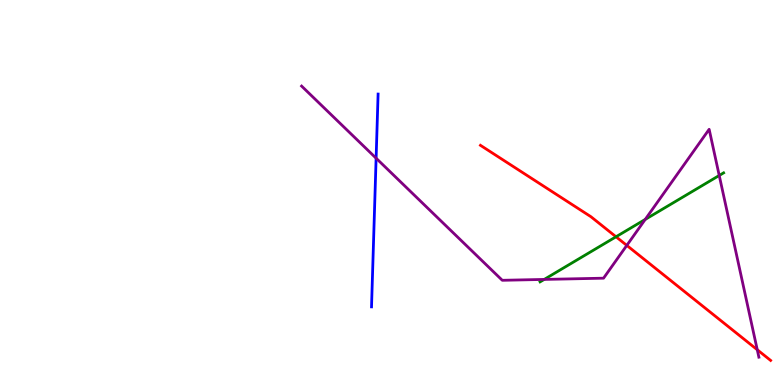[{'lines': ['blue', 'red'], 'intersections': []}, {'lines': ['green', 'red'], 'intersections': [{'x': 7.95, 'y': 3.85}]}, {'lines': ['purple', 'red'], 'intersections': [{'x': 8.09, 'y': 3.63}, {'x': 9.77, 'y': 0.916}]}, {'lines': ['blue', 'green'], 'intersections': []}, {'lines': ['blue', 'purple'], 'intersections': [{'x': 4.85, 'y': 5.89}]}, {'lines': ['green', 'purple'], 'intersections': [{'x': 7.02, 'y': 2.74}, {'x': 8.33, 'y': 4.3}, {'x': 9.28, 'y': 5.44}]}]